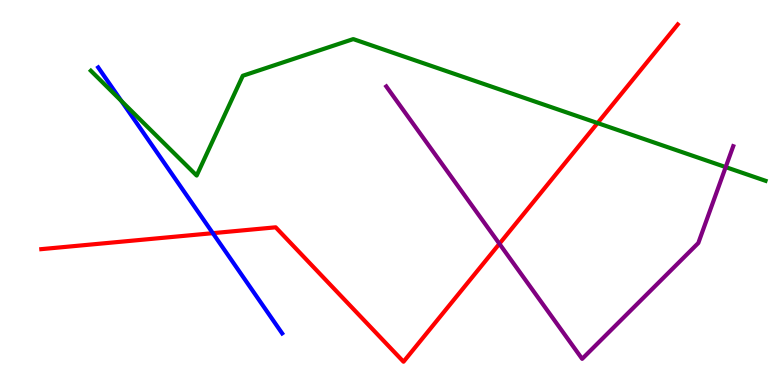[{'lines': ['blue', 'red'], 'intersections': [{'x': 2.75, 'y': 3.94}]}, {'lines': ['green', 'red'], 'intersections': [{'x': 7.71, 'y': 6.8}]}, {'lines': ['purple', 'red'], 'intersections': [{'x': 6.44, 'y': 3.67}]}, {'lines': ['blue', 'green'], 'intersections': [{'x': 1.57, 'y': 7.37}]}, {'lines': ['blue', 'purple'], 'intersections': []}, {'lines': ['green', 'purple'], 'intersections': [{'x': 9.36, 'y': 5.66}]}]